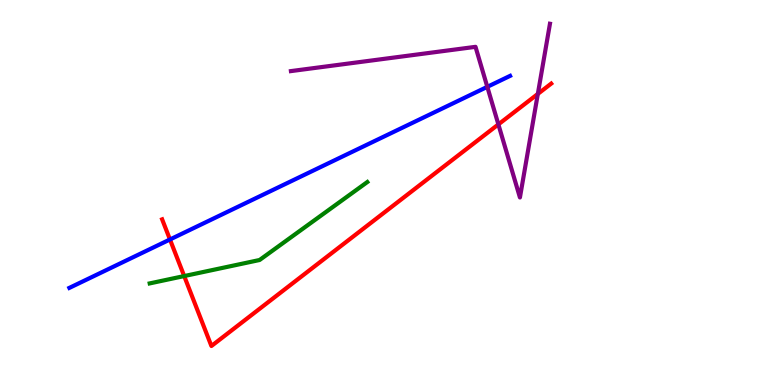[{'lines': ['blue', 'red'], 'intersections': [{'x': 2.19, 'y': 3.78}]}, {'lines': ['green', 'red'], 'intersections': [{'x': 2.38, 'y': 2.83}]}, {'lines': ['purple', 'red'], 'intersections': [{'x': 6.43, 'y': 6.77}, {'x': 6.94, 'y': 7.56}]}, {'lines': ['blue', 'green'], 'intersections': []}, {'lines': ['blue', 'purple'], 'intersections': [{'x': 6.29, 'y': 7.74}]}, {'lines': ['green', 'purple'], 'intersections': []}]